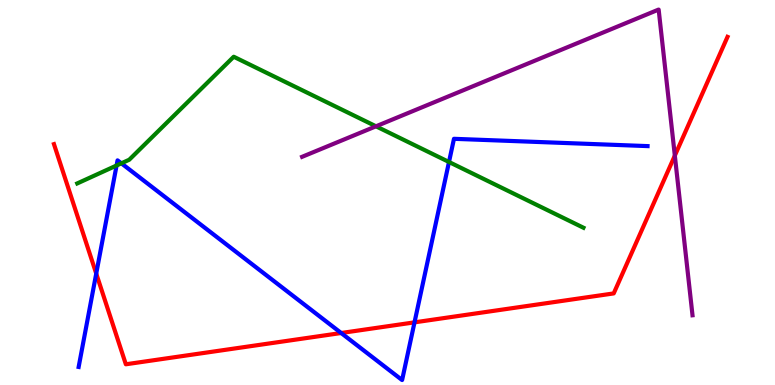[{'lines': ['blue', 'red'], 'intersections': [{'x': 1.24, 'y': 2.89}, {'x': 4.4, 'y': 1.35}, {'x': 5.35, 'y': 1.63}]}, {'lines': ['green', 'red'], 'intersections': []}, {'lines': ['purple', 'red'], 'intersections': [{'x': 8.71, 'y': 5.96}]}, {'lines': ['blue', 'green'], 'intersections': [{'x': 1.5, 'y': 5.7}, {'x': 1.57, 'y': 5.76}, {'x': 5.79, 'y': 5.79}]}, {'lines': ['blue', 'purple'], 'intersections': []}, {'lines': ['green', 'purple'], 'intersections': [{'x': 4.85, 'y': 6.72}]}]